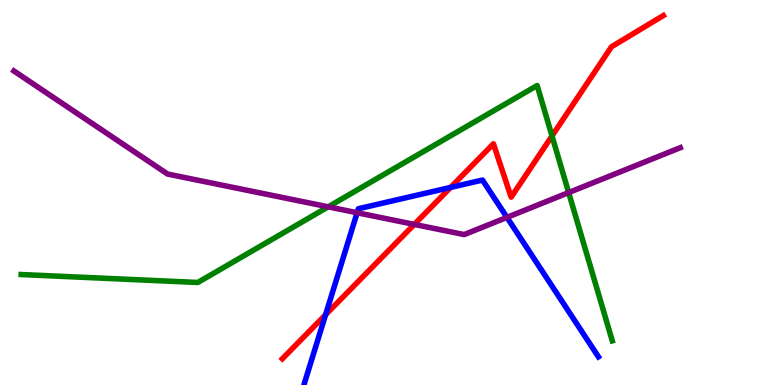[{'lines': ['blue', 'red'], 'intersections': [{'x': 4.2, 'y': 1.82}, {'x': 5.81, 'y': 5.13}]}, {'lines': ['green', 'red'], 'intersections': [{'x': 7.12, 'y': 6.47}]}, {'lines': ['purple', 'red'], 'intersections': [{'x': 5.35, 'y': 4.17}]}, {'lines': ['blue', 'green'], 'intersections': []}, {'lines': ['blue', 'purple'], 'intersections': [{'x': 4.61, 'y': 4.47}, {'x': 6.54, 'y': 4.35}]}, {'lines': ['green', 'purple'], 'intersections': [{'x': 4.23, 'y': 4.63}, {'x': 7.34, 'y': 5.0}]}]